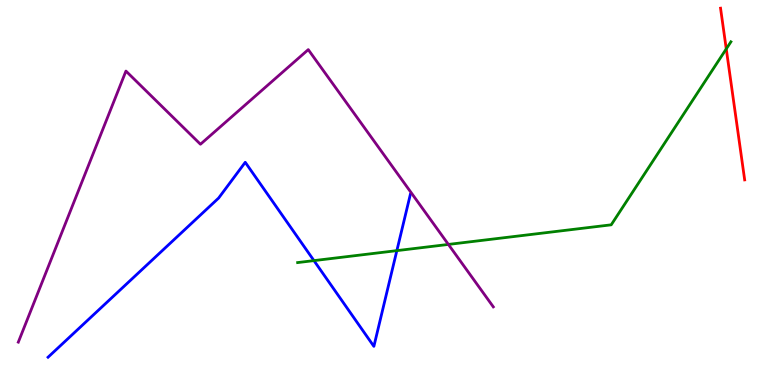[{'lines': ['blue', 'red'], 'intersections': []}, {'lines': ['green', 'red'], 'intersections': [{'x': 9.37, 'y': 8.73}]}, {'lines': ['purple', 'red'], 'intersections': []}, {'lines': ['blue', 'green'], 'intersections': [{'x': 4.05, 'y': 3.23}, {'x': 5.12, 'y': 3.49}]}, {'lines': ['blue', 'purple'], 'intersections': []}, {'lines': ['green', 'purple'], 'intersections': [{'x': 5.79, 'y': 3.65}]}]